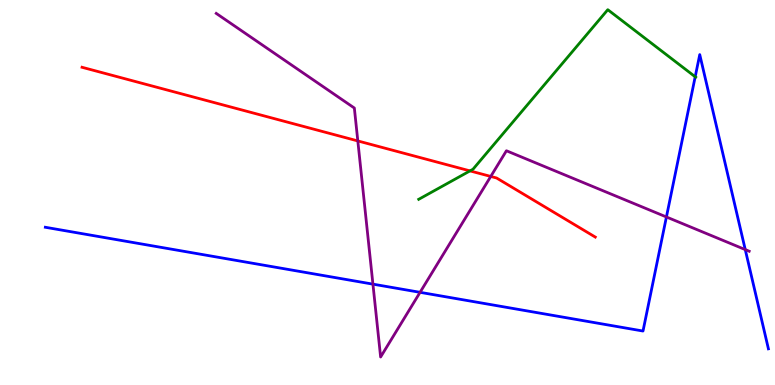[{'lines': ['blue', 'red'], 'intersections': []}, {'lines': ['green', 'red'], 'intersections': [{'x': 6.06, 'y': 5.56}]}, {'lines': ['purple', 'red'], 'intersections': [{'x': 4.62, 'y': 6.34}, {'x': 6.33, 'y': 5.42}]}, {'lines': ['blue', 'green'], 'intersections': [{'x': 8.97, 'y': 8.01}]}, {'lines': ['blue', 'purple'], 'intersections': [{'x': 4.81, 'y': 2.62}, {'x': 5.42, 'y': 2.41}, {'x': 8.6, 'y': 4.36}, {'x': 9.62, 'y': 3.52}]}, {'lines': ['green', 'purple'], 'intersections': []}]